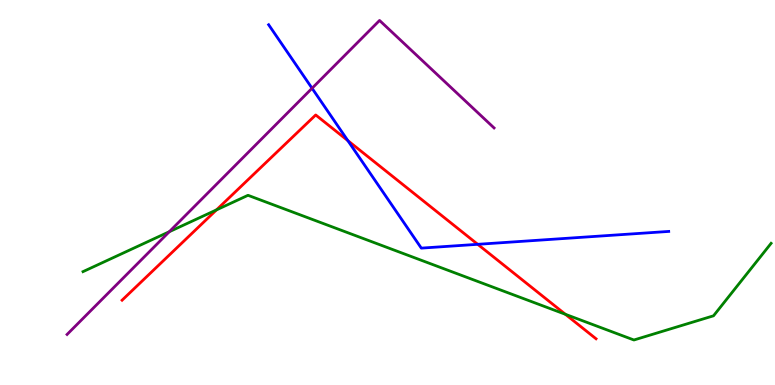[{'lines': ['blue', 'red'], 'intersections': [{'x': 4.49, 'y': 6.35}, {'x': 6.16, 'y': 3.65}]}, {'lines': ['green', 'red'], 'intersections': [{'x': 2.79, 'y': 4.55}, {'x': 7.3, 'y': 1.84}]}, {'lines': ['purple', 'red'], 'intersections': []}, {'lines': ['blue', 'green'], 'intersections': []}, {'lines': ['blue', 'purple'], 'intersections': [{'x': 4.03, 'y': 7.71}]}, {'lines': ['green', 'purple'], 'intersections': [{'x': 2.18, 'y': 3.98}]}]